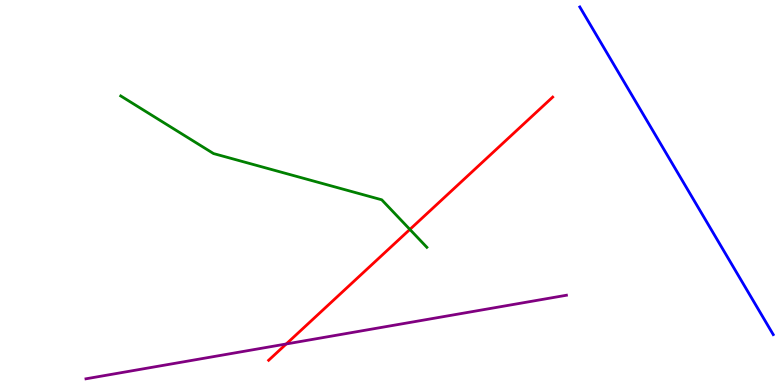[{'lines': ['blue', 'red'], 'intersections': []}, {'lines': ['green', 'red'], 'intersections': [{'x': 5.29, 'y': 4.04}]}, {'lines': ['purple', 'red'], 'intersections': [{'x': 3.69, 'y': 1.07}]}, {'lines': ['blue', 'green'], 'intersections': []}, {'lines': ['blue', 'purple'], 'intersections': []}, {'lines': ['green', 'purple'], 'intersections': []}]